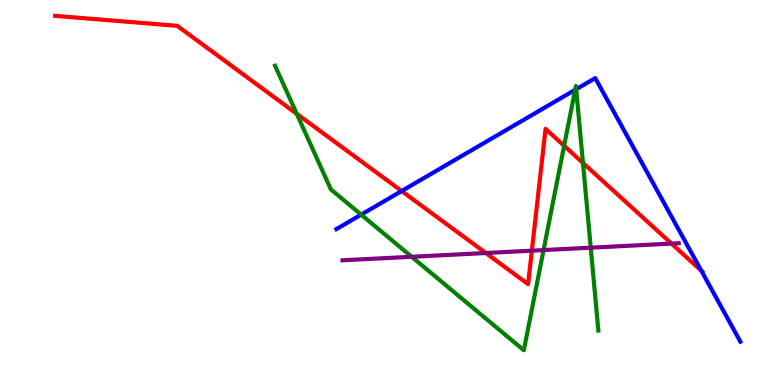[{'lines': ['blue', 'red'], 'intersections': [{'x': 5.18, 'y': 5.04}, {'x': 9.05, 'y': 2.97}]}, {'lines': ['green', 'red'], 'intersections': [{'x': 3.83, 'y': 7.04}, {'x': 7.28, 'y': 6.21}, {'x': 7.52, 'y': 5.77}]}, {'lines': ['purple', 'red'], 'intersections': [{'x': 6.27, 'y': 3.43}, {'x': 6.86, 'y': 3.49}, {'x': 8.66, 'y': 3.67}]}, {'lines': ['blue', 'green'], 'intersections': [{'x': 4.66, 'y': 4.42}, {'x': 7.42, 'y': 7.67}, {'x': 7.43, 'y': 7.68}]}, {'lines': ['blue', 'purple'], 'intersections': []}, {'lines': ['green', 'purple'], 'intersections': [{'x': 5.31, 'y': 3.33}, {'x': 7.01, 'y': 3.5}, {'x': 7.62, 'y': 3.57}]}]